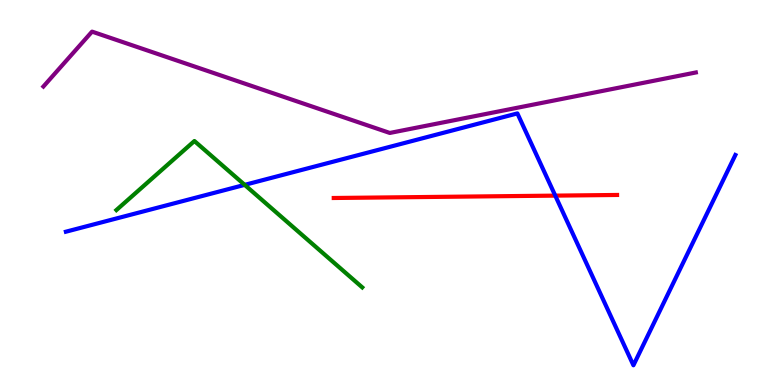[{'lines': ['blue', 'red'], 'intersections': [{'x': 7.16, 'y': 4.92}]}, {'lines': ['green', 'red'], 'intersections': []}, {'lines': ['purple', 'red'], 'intersections': []}, {'lines': ['blue', 'green'], 'intersections': [{'x': 3.16, 'y': 5.2}]}, {'lines': ['blue', 'purple'], 'intersections': []}, {'lines': ['green', 'purple'], 'intersections': []}]